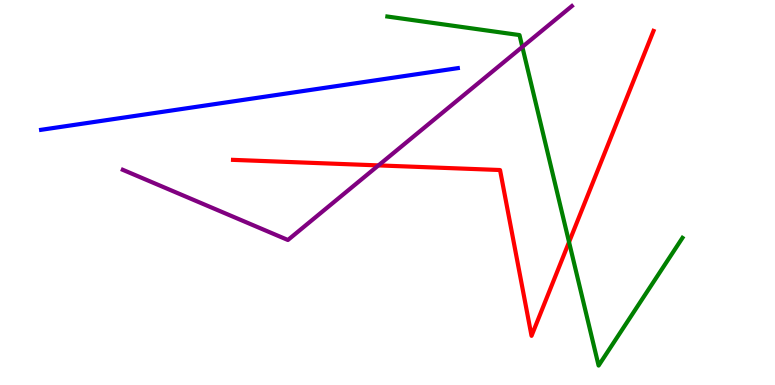[{'lines': ['blue', 'red'], 'intersections': []}, {'lines': ['green', 'red'], 'intersections': [{'x': 7.34, 'y': 3.71}]}, {'lines': ['purple', 'red'], 'intersections': [{'x': 4.88, 'y': 5.7}]}, {'lines': ['blue', 'green'], 'intersections': []}, {'lines': ['blue', 'purple'], 'intersections': []}, {'lines': ['green', 'purple'], 'intersections': [{'x': 6.74, 'y': 8.78}]}]